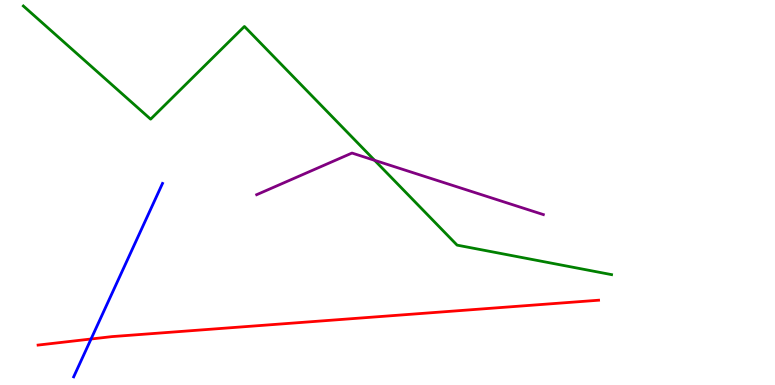[{'lines': ['blue', 'red'], 'intersections': [{'x': 1.17, 'y': 1.19}]}, {'lines': ['green', 'red'], 'intersections': []}, {'lines': ['purple', 'red'], 'intersections': []}, {'lines': ['blue', 'green'], 'intersections': []}, {'lines': ['blue', 'purple'], 'intersections': []}, {'lines': ['green', 'purple'], 'intersections': [{'x': 4.83, 'y': 5.84}]}]